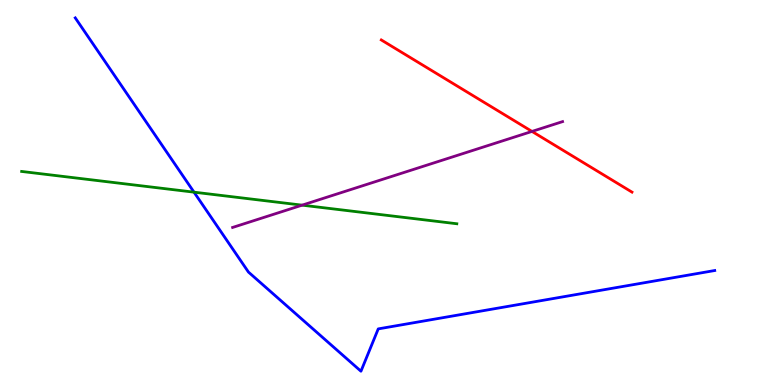[{'lines': ['blue', 'red'], 'intersections': []}, {'lines': ['green', 'red'], 'intersections': []}, {'lines': ['purple', 'red'], 'intersections': [{'x': 6.86, 'y': 6.59}]}, {'lines': ['blue', 'green'], 'intersections': [{'x': 2.5, 'y': 5.01}]}, {'lines': ['blue', 'purple'], 'intersections': []}, {'lines': ['green', 'purple'], 'intersections': [{'x': 3.9, 'y': 4.67}]}]